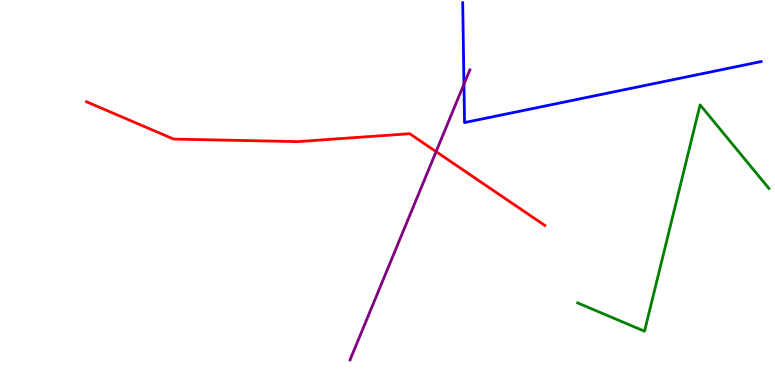[{'lines': ['blue', 'red'], 'intersections': []}, {'lines': ['green', 'red'], 'intersections': []}, {'lines': ['purple', 'red'], 'intersections': [{'x': 5.63, 'y': 6.06}]}, {'lines': ['blue', 'green'], 'intersections': []}, {'lines': ['blue', 'purple'], 'intersections': [{'x': 5.99, 'y': 7.81}]}, {'lines': ['green', 'purple'], 'intersections': []}]